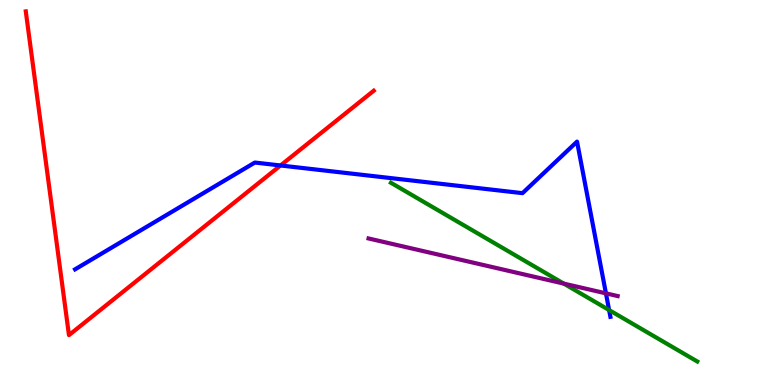[{'lines': ['blue', 'red'], 'intersections': [{'x': 3.62, 'y': 5.7}]}, {'lines': ['green', 'red'], 'intersections': []}, {'lines': ['purple', 'red'], 'intersections': []}, {'lines': ['blue', 'green'], 'intersections': [{'x': 7.86, 'y': 1.95}]}, {'lines': ['blue', 'purple'], 'intersections': [{'x': 7.82, 'y': 2.38}]}, {'lines': ['green', 'purple'], 'intersections': [{'x': 7.27, 'y': 2.63}]}]